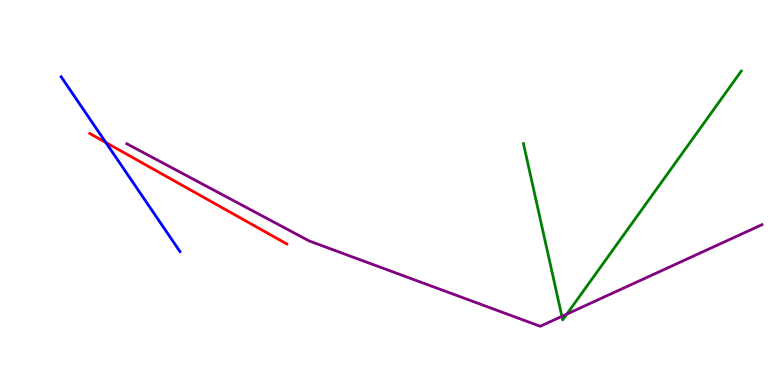[{'lines': ['blue', 'red'], 'intersections': [{'x': 1.37, 'y': 6.3}]}, {'lines': ['green', 'red'], 'intersections': []}, {'lines': ['purple', 'red'], 'intersections': []}, {'lines': ['blue', 'green'], 'intersections': []}, {'lines': ['blue', 'purple'], 'intersections': []}, {'lines': ['green', 'purple'], 'intersections': [{'x': 7.25, 'y': 1.78}, {'x': 7.31, 'y': 1.84}]}]